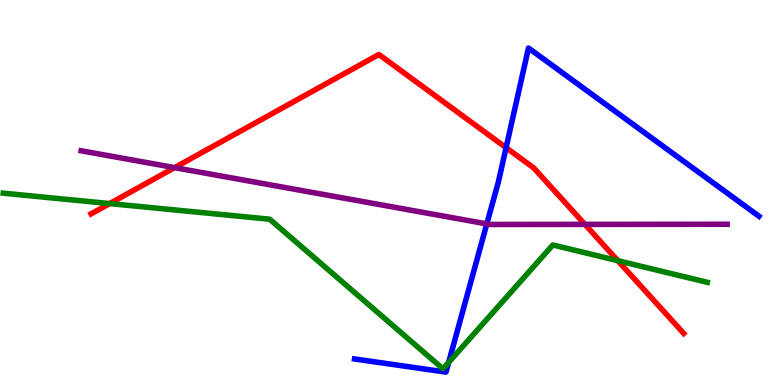[{'lines': ['blue', 'red'], 'intersections': [{'x': 6.53, 'y': 6.16}]}, {'lines': ['green', 'red'], 'intersections': [{'x': 1.42, 'y': 4.71}, {'x': 7.97, 'y': 3.23}]}, {'lines': ['purple', 'red'], 'intersections': [{'x': 2.25, 'y': 5.65}, {'x': 7.55, 'y': 4.17}]}, {'lines': ['blue', 'green'], 'intersections': [{'x': 5.79, 'y': 0.588}]}, {'lines': ['blue', 'purple'], 'intersections': [{'x': 6.28, 'y': 4.18}]}, {'lines': ['green', 'purple'], 'intersections': []}]